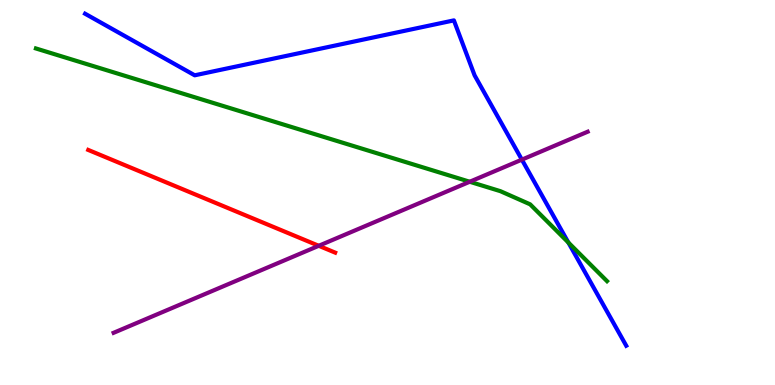[{'lines': ['blue', 'red'], 'intersections': []}, {'lines': ['green', 'red'], 'intersections': []}, {'lines': ['purple', 'red'], 'intersections': [{'x': 4.11, 'y': 3.62}]}, {'lines': ['blue', 'green'], 'intersections': [{'x': 7.33, 'y': 3.7}]}, {'lines': ['blue', 'purple'], 'intersections': [{'x': 6.73, 'y': 5.85}]}, {'lines': ['green', 'purple'], 'intersections': [{'x': 6.06, 'y': 5.28}]}]